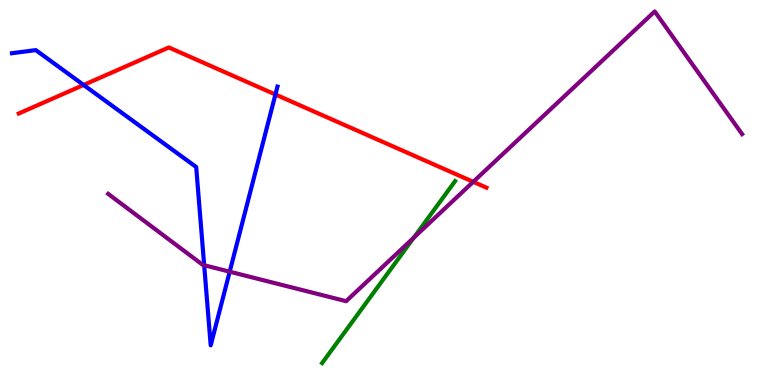[{'lines': ['blue', 'red'], 'intersections': [{'x': 1.08, 'y': 7.79}, {'x': 3.55, 'y': 7.55}]}, {'lines': ['green', 'red'], 'intersections': []}, {'lines': ['purple', 'red'], 'intersections': [{'x': 6.11, 'y': 5.28}]}, {'lines': ['blue', 'green'], 'intersections': []}, {'lines': ['blue', 'purple'], 'intersections': [{'x': 2.63, 'y': 3.11}, {'x': 2.96, 'y': 2.94}]}, {'lines': ['green', 'purple'], 'intersections': [{'x': 5.34, 'y': 3.83}]}]